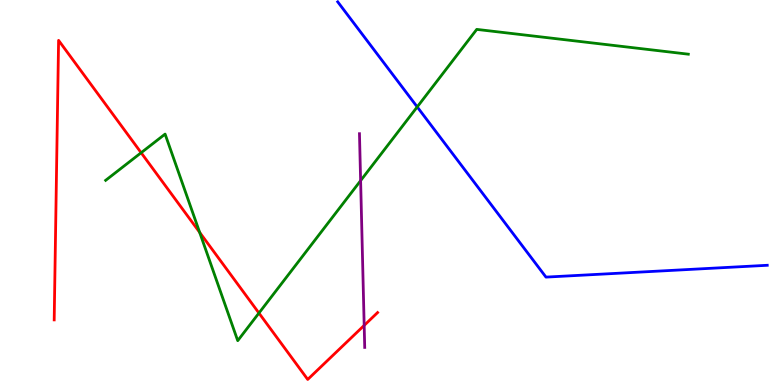[{'lines': ['blue', 'red'], 'intersections': []}, {'lines': ['green', 'red'], 'intersections': [{'x': 1.82, 'y': 6.03}, {'x': 2.58, 'y': 3.96}, {'x': 3.34, 'y': 1.87}]}, {'lines': ['purple', 'red'], 'intersections': [{'x': 4.7, 'y': 1.55}]}, {'lines': ['blue', 'green'], 'intersections': [{'x': 5.38, 'y': 7.22}]}, {'lines': ['blue', 'purple'], 'intersections': []}, {'lines': ['green', 'purple'], 'intersections': [{'x': 4.65, 'y': 5.31}]}]